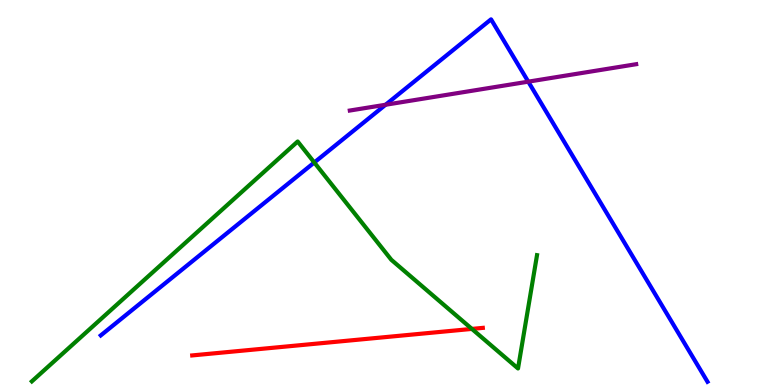[{'lines': ['blue', 'red'], 'intersections': []}, {'lines': ['green', 'red'], 'intersections': [{'x': 6.09, 'y': 1.46}]}, {'lines': ['purple', 'red'], 'intersections': []}, {'lines': ['blue', 'green'], 'intersections': [{'x': 4.06, 'y': 5.78}]}, {'lines': ['blue', 'purple'], 'intersections': [{'x': 4.98, 'y': 7.28}, {'x': 6.82, 'y': 7.88}]}, {'lines': ['green', 'purple'], 'intersections': []}]